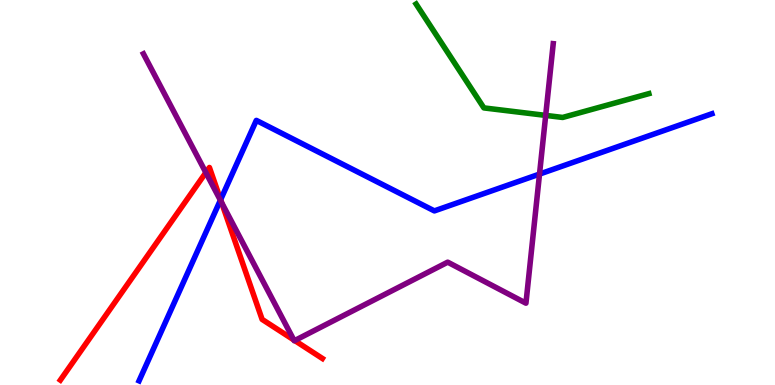[{'lines': ['blue', 'red'], 'intersections': [{'x': 2.85, 'y': 4.81}]}, {'lines': ['green', 'red'], 'intersections': []}, {'lines': ['purple', 'red'], 'intersections': [{'x': 2.66, 'y': 5.52}, {'x': 2.86, 'y': 4.74}, {'x': 3.79, 'y': 1.17}, {'x': 3.8, 'y': 1.15}]}, {'lines': ['blue', 'green'], 'intersections': []}, {'lines': ['blue', 'purple'], 'intersections': [{'x': 2.84, 'y': 4.8}, {'x': 6.96, 'y': 5.48}]}, {'lines': ['green', 'purple'], 'intersections': [{'x': 7.04, 'y': 7.0}]}]